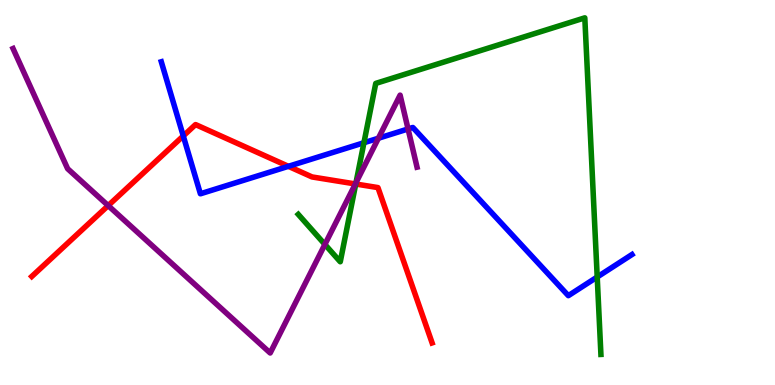[{'lines': ['blue', 'red'], 'intersections': [{'x': 2.36, 'y': 6.47}, {'x': 3.72, 'y': 5.68}]}, {'lines': ['green', 'red'], 'intersections': [{'x': 4.59, 'y': 5.22}]}, {'lines': ['purple', 'red'], 'intersections': [{'x': 1.4, 'y': 4.66}, {'x': 4.59, 'y': 5.22}]}, {'lines': ['blue', 'green'], 'intersections': [{'x': 4.7, 'y': 6.29}, {'x': 7.71, 'y': 2.81}]}, {'lines': ['blue', 'purple'], 'intersections': [{'x': 4.88, 'y': 6.41}, {'x': 5.27, 'y': 6.65}]}, {'lines': ['green', 'purple'], 'intersections': [{'x': 4.19, 'y': 3.65}, {'x': 4.59, 'y': 5.26}]}]